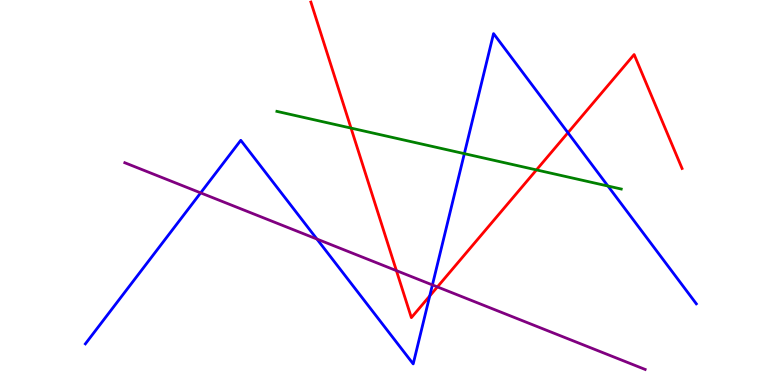[{'lines': ['blue', 'red'], 'intersections': [{'x': 5.54, 'y': 2.31}, {'x': 7.33, 'y': 6.55}]}, {'lines': ['green', 'red'], 'intersections': [{'x': 4.53, 'y': 6.67}, {'x': 6.92, 'y': 5.59}]}, {'lines': ['purple', 'red'], 'intersections': [{'x': 5.11, 'y': 2.97}, {'x': 5.64, 'y': 2.55}]}, {'lines': ['blue', 'green'], 'intersections': [{'x': 5.99, 'y': 6.01}, {'x': 7.84, 'y': 5.17}]}, {'lines': ['blue', 'purple'], 'intersections': [{'x': 2.59, 'y': 4.99}, {'x': 4.09, 'y': 3.79}, {'x': 5.58, 'y': 2.6}]}, {'lines': ['green', 'purple'], 'intersections': []}]